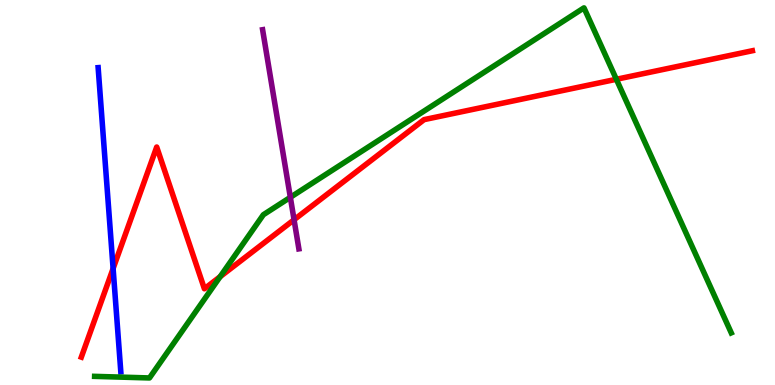[{'lines': ['blue', 'red'], 'intersections': [{'x': 1.46, 'y': 3.03}]}, {'lines': ['green', 'red'], 'intersections': [{'x': 2.84, 'y': 2.81}, {'x': 7.95, 'y': 7.94}]}, {'lines': ['purple', 'red'], 'intersections': [{'x': 3.79, 'y': 4.29}]}, {'lines': ['blue', 'green'], 'intersections': []}, {'lines': ['blue', 'purple'], 'intersections': []}, {'lines': ['green', 'purple'], 'intersections': [{'x': 3.75, 'y': 4.87}]}]